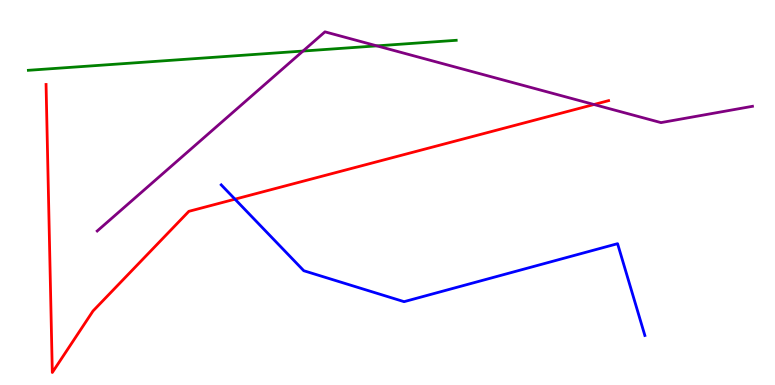[{'lines': ['blue', 'red'], 'intersections': [{'x': 3.03, 'y': 4.83}]}, {'lines': ['green', 'red'], 'intersections': []}, {'lines': ['purple', 'red'], 'intersections': [{'x': 7.66, 'y': 7.29}]}, {'lines': ['blue', 'green'], 'intersections': []}, {'lines': ['blue', 'purple'], 'intersections': []}, {'lines': ['green', 'purple'], 'intersections': [{'x': 3.91, 'y': 8.67}, {'x': 4.86, 'y': 8.81}]}]